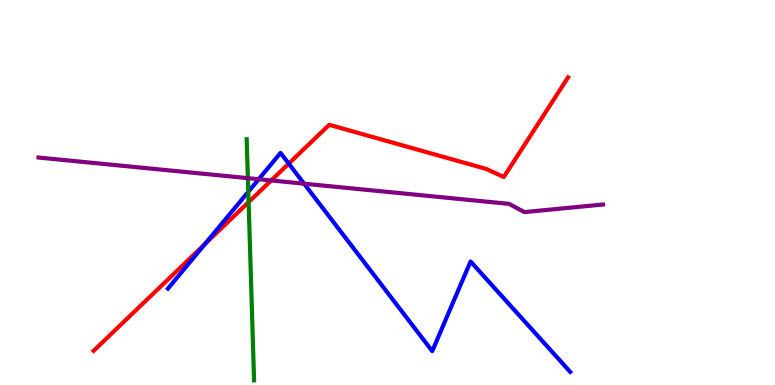[{'lines': ['blue', 'red'], 'intersections': [{'x': 2.64, 'y': 3.66}, {'x': 3.73, 'y': 5.75}]}, {'lines': ['green', 'red'], 'intersections': [{'x': 3.21, 'y': 4.75}]}, {'lines': ['purple', 'red'], 'intersections': [{'x': 3.5, 'y': 5.31}]}, {'lines': ['blue', 'green'], 'intersections': [{'x': 3.2, 'y': 5.02}]}, {'lines': ['blue', 'purple'], 'intersections': [{'x': 3.34, 'y': 5.34}, {'x': 3.92, 'y': 5.23}]}, {'lines': ['green', 'purple'], 'intersections': [{'x': 3.2, 'y': 5.37}]}]